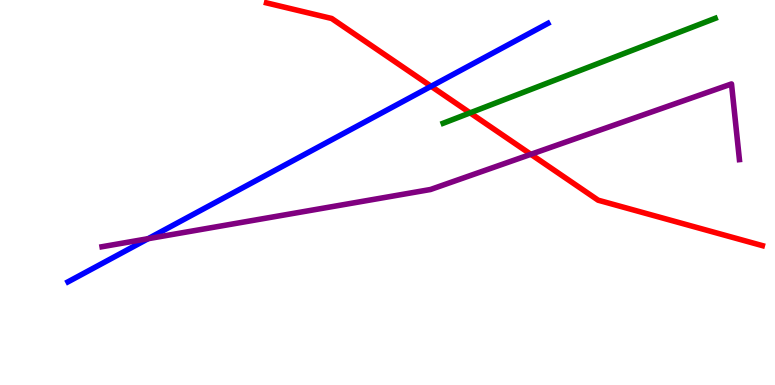[{'lines': ['blue', 'red'], 'intersections': [{'x': 5.56, 'y': 7.76}]}, {'lines': ['green', 'red'], 'intersections': [{'x': 6.07, 'y': 7.07}]}, {'lines': ['purple', 'red'], 'intersections': [{'x': 6.85, 'y': 5.99}]}, {'lines': ['blue', 'green'], 'intersections': []}, {'lines': ['blue', 'purple'], 'intersections': [{'x': 1.91, 'y': 3.8}]}, {'lines': ['green', 'purple'], 'intersections': []}]